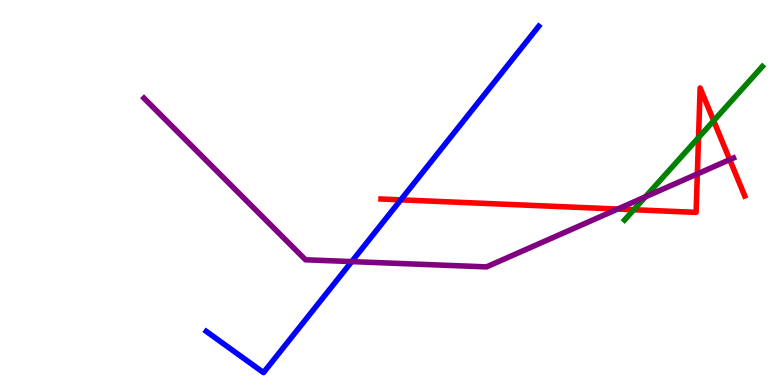[{'lines': ['blue', 'red'], 'intersections': [{'x': 5.17, 'y': 4.81}]}, {'lines': ['green', 'red'], 'intersections': [{'x': 8.18, 'y': 4.55}, {'x': 9.01, 'y': 6.43}, {'x': 9.21, 'y': 6.86}]}, {'lines': ['purple', 'red'], 'intersections': [{'x': 7.97, 'y': 4.57}, {'x': 9.0, 'y': 5.48}, {'x': 9.42, 'y': 5.85}]}, {'lines': ['blue', 'green'], 'intersections': []}, {'lines': ['blue', 'purple'], 'intersections': [{'x': 4.54, 'y': 3.21}]}, {'lines': ['green', 'purple'], 'intersections': [{'x': 8.33, 'y': 4.89}]}]